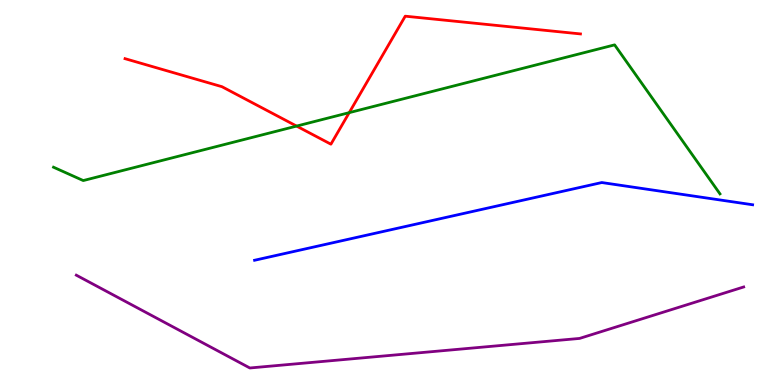[{'lines': ['blue', 'red'], 'intersections': []}, {'lines': ['green', 'red'], 'intersections': [{'x': 3.83, 'y': 6.73}, {'x': 4.51, 'y': 7.07}]}, {'lines': ['purple', 'red'], 'intersections': []}, {'lines': ['blue', 'green'], 'intersections': []}, {'lines': ['blue', 'purple'], 'intersections': []}, {'lines': ['green', 'purple'], 'intersections': []}]